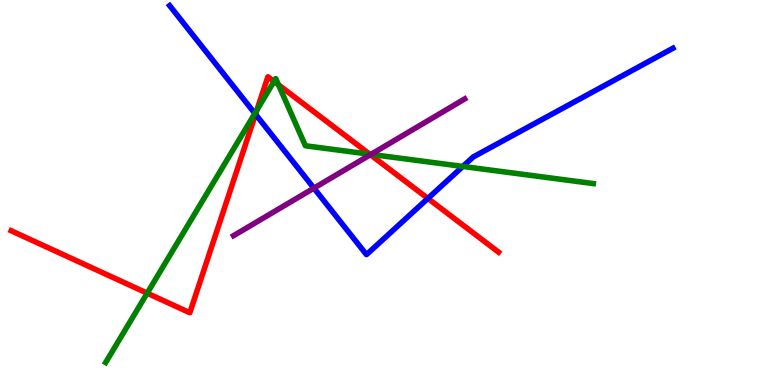[{'lines': ['blue', 'red'], 'intersections': [{'x': 3.3, 'y': 7.03}, {'x': 5.52, 'y': 4.85}]}, {'lines': ['green', 'red'], 'intersections': [{'x': 1.9, 'y': 2.39}, {'x': 3.31, 'y': 7.14}, {'x': 3.54, 'y': 7.88}, {'x': 3.59, 'y': 7.8}, {'x': 4.77, 'y': 5.99}]}, {'lines': ['purple', 'red'], 'intersections': [{'x': 4.78, 'y': 5.98}]}, {'lines': ['blue', 'green'], 'intersections': [{'x': 3.29, 'y': 7.05}, {'x': 5.97, 'y': 5.68}]}, {'lines': ['blue', 'purple'], 'intersections': [{'x': 4.05, 'y': 5.11}]}, {'lines': ['green', 'purple'], 'intersections': [{'x': 4.79, 'y': 5.99}]}]